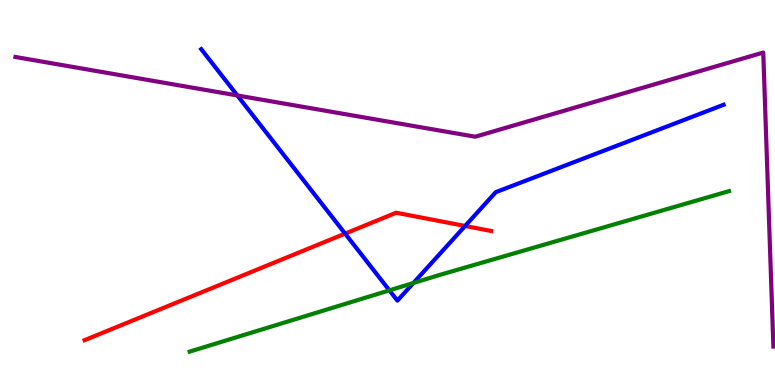[{'lines': ['blue', 'red'], 'intersections': [{'x': 4.45, 'y': 3.93}, {'x': 6.0, 'y': 4.13}]}, {'lines': ['green', 'red'], 'intersections': []}, {'lines': ['purple', 'red'], 'intersections': []}, {'lines': ['blue', 'green'], 'intersections': [{'x': 5.02, 'y': 2.46}, {'x': 5.33, 'y': 2.65}]}, {'lines': ['blue', 'purple'], 'intersections': [{'x': 3.06, 'y': 7.52}]}, {'lines': ['green', 'purple'], 'intersections': []}]